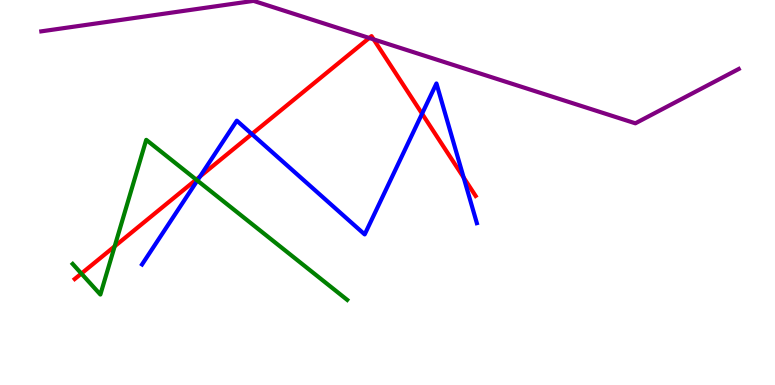[{'lines': ['blue', 'red'], 'intersections': [{'x': 2.58, 'y': 5.42}, {'x': 3.25, 'y': 6.52}, {'x': 5.45, 'y': 7.05}, {'x': 5.98, 'y': 5.39}]}, {'lines': ['green', 'red'], 'intersections': [{'x': 1.05, 'y': 2.89}, {'x': 1.48, 'y': 3.6}, {'x': 2.53, 'y': 5.33}]}, {'lines': ['purple', 'red'], 'intersections': [{'x': 4.76, 'y': 9.01}, {'x': 4.82, 'y': 8.98}]}, {'lines': ['blue', 'green'], 'intersections': [{'x': 2.55, 'y': 5.31}]}, {'lines': ['blue', 'purple'], 'intersections': []}, {'lines': ['green', 'purple'], 'intersections': []}]